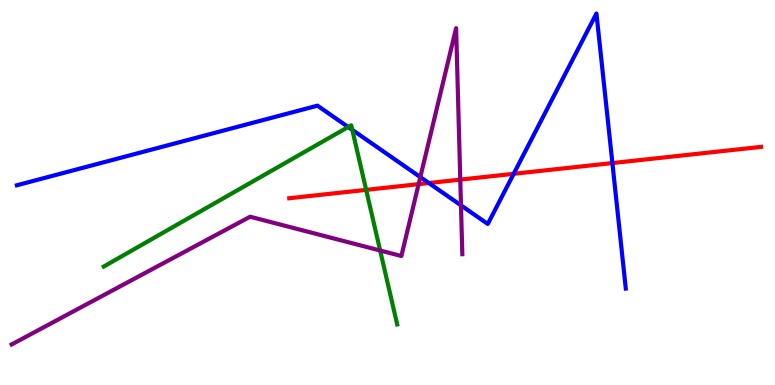[{'lines': ['blue', 'red'], 'intersections': [{'x': 5.53, 'y': 5.25}, {'x': 6.63, 'y': 5.49}, {'x': 7.9, 'y': 5.76}]}, {'lines': ['green', 'red'], 'intersections': [{'x': 4.72, 'y': 5.07}]}, {'lines': ['purple', 'red'], 'intersections': [{'x': 5.4, 'y': 5.22}, {'x': 5.94, 'y': 5.33}]}, {'lines': ['blue', 'green'], 'intersections': [{'x': 4.49, 'y': 6.7}, {'x': 4.55, 'y': 6.63}]}, {'lines': ['blue', 'purple'], 'intersections': [{'x': 5.42, 'y': 5.4}, {'x': 5.95, 'y': 4.67}]}, {'lines': ['green', 'purple'], 'intersections': [{'x': 4.91, 'y': 3.49}]}]